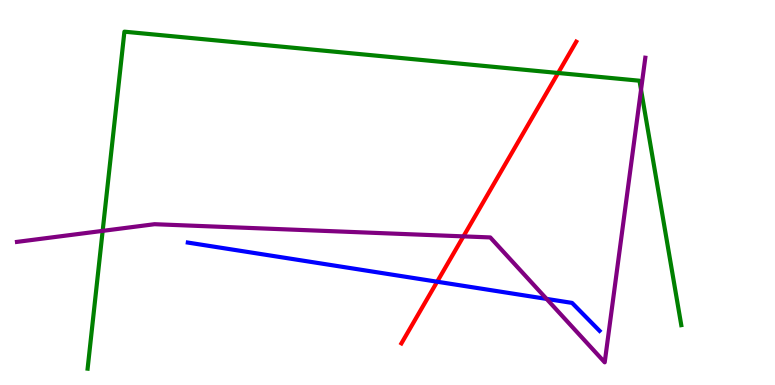[{'lines': ['blue', 'red'], 'intersections': [{'x': 5.64, 'y': 2.68}]}, {'lines': ['green', 'red'], 'intersections': [{'x': 7.2, 'y': 8.1}]}, {'lines': ['purple', 'red'], 'intersections': [{'x': 5.98, 'y': 3.86}]}, {'lines': ['blue', 'green'], 'intersections': []}, {'lines': ['blue', 'purple'], 'intersections': [{'x': 7.05, 'y': 2.24}]}, {'lines': ['green', 'purple'], 'intersections': [{'x': 1.32, 'y': 4.0}, {'x': 8.27, 'y': 7.67}]}]